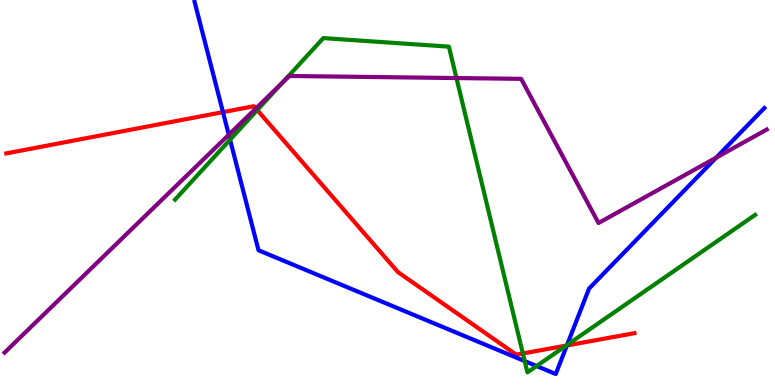[{'lines': ['blue', 'red'], 'intersections': [{'x': 2.88, 'y': 7.09}, {'x': 7.31, 'y': 1.03}]}, {'lines': ['green', 'red'], 'intersections': [{'x': 3.32, 'y': 7.14}, {'x': 6.75, 'y': 0.819}, {'x': 7.31, 'y': 1.02}]}, {'lines': ['purple', 'red'], 'intersections': [{'x': 3.3, 'y': 7.18}]}, {'lines': ['blue', 'green'], 'intersections': [{'x': 2.97, 'y': 6.37}, {'x': 6.77, 'y': 0.621}, {'x': 6.92, 'y': 0.493}, {'x': 7.32, 'y': 1.04}]}, {'lines': ['blue', 'purple'], 'intersections': [{'x': 2.95, 'y': 6.5}, {'x': 9.24, 'y': 5.91}]}, {'lines': ['green', 'purple'], 'intersections': [{'x': 3.65, 'y': 7.86}, {'x': 5.89, 'y': 7.97}]}]